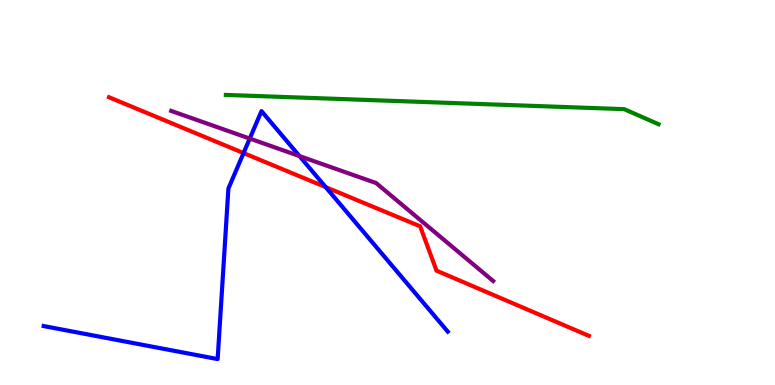[{'lines': ['blue', 'red'], 'intersections': [{'x': 3.14, 'y': 6.02}, {'x': 4.2, 'y': 5.14}]}, {'lines': ['green', 'red'], 'intersections': []}, {'lines': ['purple', 'red'], 'intersections': []}, {'lines': ['blue', 'green'], 'intersections': []}, {'lines': ['blue', 'purple'], 'intersections': [{'x': 3.22, 'y': 6.4}, {'x': 3.86, 'y': 5.95}]}, {'lines': ['green', 'purple'], 'intersections': []}]